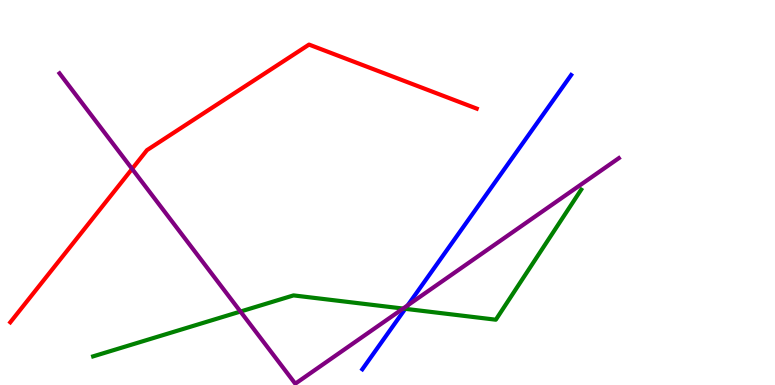[{'lines': ['blue', 'red'], 'intersections': []}, {'lines': ['green', 'red'], 'intersections': []}, {'lines': ['purple', 'red'], 'intersections': [{'x': 1.7, 'y': 5.61}]}, {'lines': ['blue', 'green'], 'intersections': [{'x': 5.23, 'y': 1.98}]}, {'lines': ['blue', 'purple'], 'intersections': [{'x': 5.26, 'y': 2.07}]}, {'lines': ['green', 'purple'], 'intersections': [{'x': 3.1, 'y': 1.91}, {'x': 5.2, 'y': 1.99}]}]